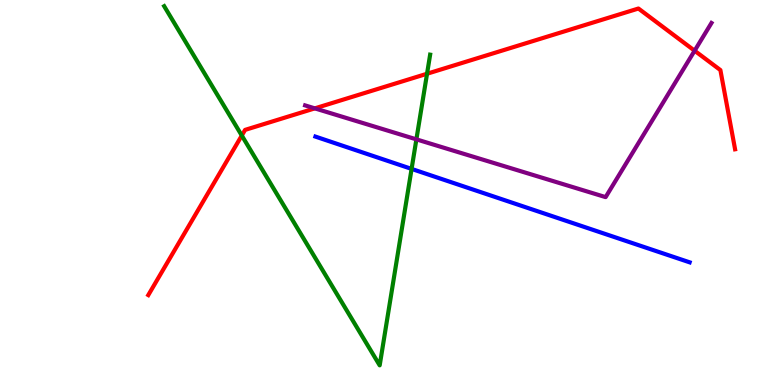[{'lines': ['blue', 'red'], 'intersections': []}, {'lines': ['green', 'red'], 'intersections': [{'x': 3.12, 'y': 6.48}, {'x': 5.51, 'y': 8.08}]}, {'lines': ['purple', 'red'], 'intersections': [{'x': 4.06, 'y': 7.19}, {'x': 8.96, 'y': 8.68}]}, {'lines': ['blue', 'green'], 'intersections': [{'x': 5.31, 'y': 5.61}]}, {'lines': ['blue', 'purple'], 'intersections': []}, {'lines': ['green', 'purple'], 'intersections': [{'x': 5.37, 'y': 6.38}]}]